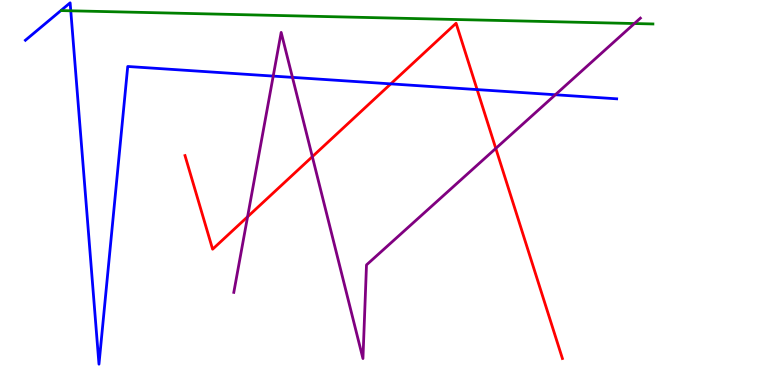[{'lines': ['blue', 'red'], 'intersections': [{'x': 5.04, 'y': 7.82}, {'x': 6.16, 'y': 7.67}]}, {'lines': ['green', 'red'], 'intersections': []}, {'lines': ['purple', 'red'], 'intersections': [{'x': 3.19, 'y': 4.37}, {'x': 4.03, 'y': 5.93}, {'x': 6.4, 'y': 6.15}]}, {'lines': ['blue', 'green'], 'intersections': [{'x': 0.913, 'y': 9.72}]}, {'lines': ['blue', 'purple'], 'intersections': [{'x': 3.53, 'y': 8.02}, {'x': 3.77, 'y': 7.99}, {'x': 7.17, 'y': 7.54}]}, {'lines': ['green', 'purple'], 'intersections': [{'x': 8.19, 'y': 9.39}]}]